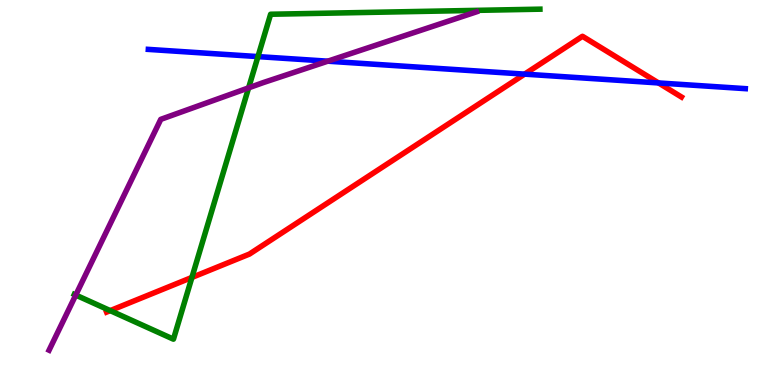[{'lines': ['blue', 'red'], 'intersections': [{'x': 6.77, 'y': 8.07}, {'x': 8.5, 'y': 7.85}]}, {'lines': ['green', 'red'], 'intersections': [{'x': 1.42, 'y': 1.93}, {'x': 2.48, 'y': 2.79}]}, {'lines': ['purple', 'red'], 'intersections': []}, {'lines': ['blue', 'green'], 'intersections': [{'x': 3.33, 'y': 8.53}]}, {'lines': ['blue', 'purple'], 'intersections': [{'x': 4.23, 'y': 8.41}]}, {'lines': ['green', 'purple'], 'intersections': [{'x': 0.978, 'y': 2.34}, {'x': 3.21, 'y': 7.72}]}]